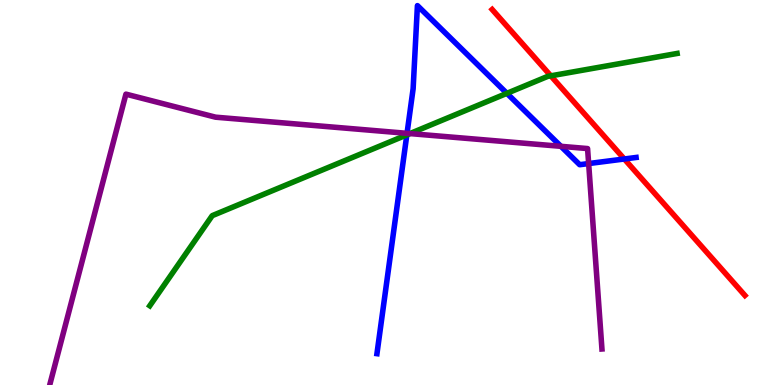[{'lines': ['blue', 'red'], 'intersections': [{'x': 8.06, 'y': 5.87}]}, {'lines': ['green', 'red'], 'intersections': [{'x': 7.11, 'y': 8.03}]}, {'lines': ['purple', 'red'], 'intersections': []}, {'lines': ['blue', 'green'], 'intersections': [{'x': 5.25, 'y': 6.5}, {'x': 6.54, 'y': 7.58}]}, {'lines': ['blue', 'purple'], 'intersections': [{'x': 5.25, 'y': 6.54}, {'x': 7.24, 'y': 6.2}, {'x': 7.6, 'y': 5.75}]}, {'lines': ['green', 'purple'], 'intersections': [{'x': 5.29, 'y': 6.53}]}]